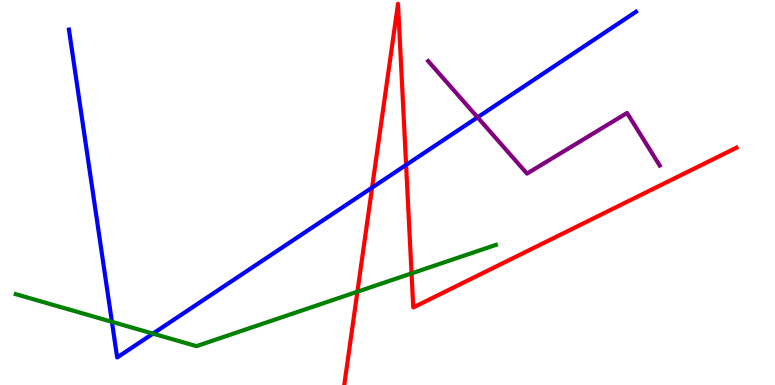[{'lines': ['blue', 'red'], 'intersections': [{'x': 4.8, 'y': 5.13}, {'x': 5.24, 'y': 5.72}]}, {'lines': ['green', 'red'], 'intersections': [{'x': 4.61, 'y': 2.42}, {'x': 5.31, 'y': 2.9}]}, {'lines': ['purple', 'red'], 'intersections': []}, {'lines': ['blue', 'green'], 'intersections': [{'x': 1.44, 'y': 1.64}, {'x': 1.97, 'y': 1.33}]}, {'lines': ['blue', 'purple'], 'intersections': [{'x': 6.16, 'y': 6.95}]}, {'lines': ['green', 'purple'], 'intersections': []}]